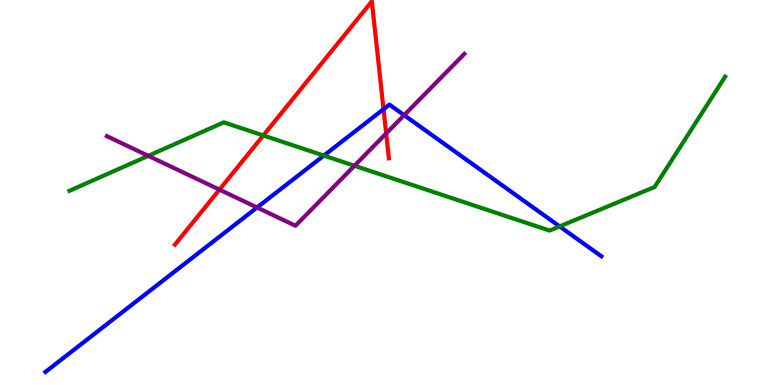[{'lines': ['blue', 'red'], 'intersections': [{'x': 4.95, 'y': 7.16}]}, {'lines': ['green', 'red'], 'intersections': [{'x': 3.4, 'y': 6.48}]}, {'lines': ['purple', 'red'], 'intersections': [{'x': 2.83, 'y': 5.07}, {'x': 4.98, 'y': 6.53}]}, {'lines': ['blue', 'green'], 'intersections': [{'x': 4.18, 'y': 5.96}, {'x': 7.22, 'y': 4.12}]}, {'lines': ['blue', 'purple'], 'intersections': [{'x': 3.32, 'y': 4.61}, {'x': 5.21, 'y': 7.01}]}, {'lines': ['green', 'purple'], 'intersections': [{'x': 1.91, 'y': 5.95}, {'x': 4.57, 'y': 5.69}]}]